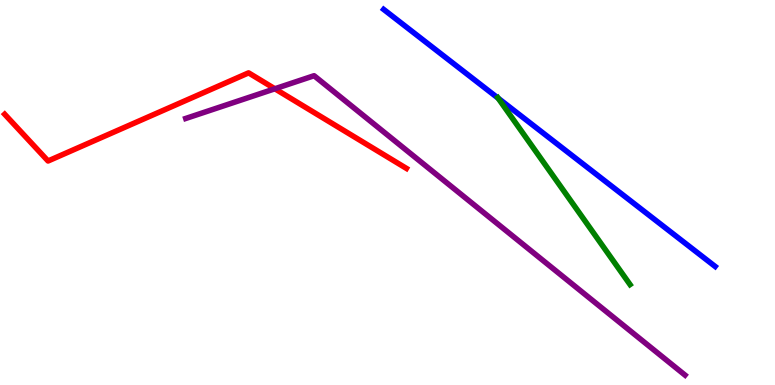[{'lines': ['blue', 'red'], 'intersections': []}, {'lines': ['green', 'red'], 'intersections': []}, {'lines': ['purple', 'red'], 'intersections': [{'x': 3.55, 'y': 7.69}]}, {'lines': ['blue', 'green'], 'intersections': [{'x': 6.43, 'y': 7.45}]}, {'lines': ['blue', 'purple'], 'intersections': []}, {'lines': ['green', 'purple'], 'intersections': []}]